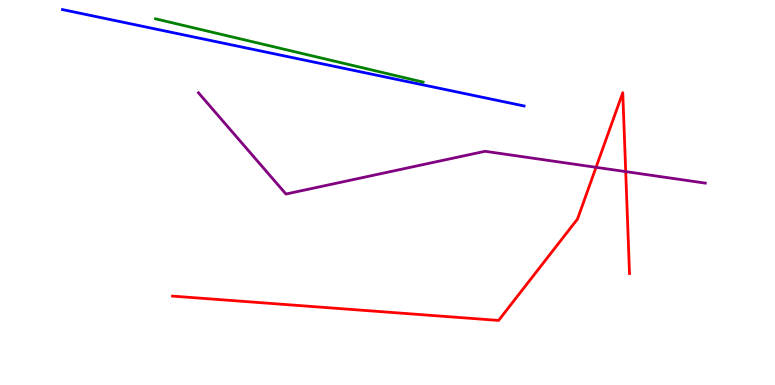[{'lines': ['blue', 'red'], 'intersections': []}, {'lines': ['green', 'red'], 'intersections': []}, {'lines': ['purple', 'red'], 'intersections': [{'x': 7.69, 'y': 5.65}, {'x': 8.07, 'y': 5.54}]}, {'lines': ['blue', 'green'], 'intersections': []}, {'lines': ['blue', 'purple'], 'intersections': []}, {'lines': ['green', 'purple'], 'intersections': []}]